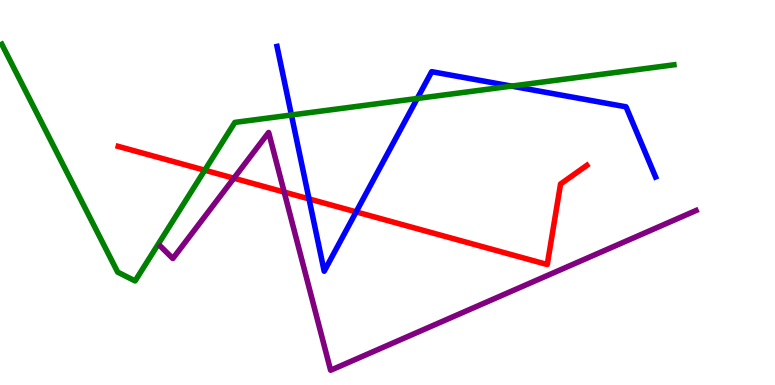[{'lines': ['blue', 'red'], 'intersections': [{'x': 3.99, 'y': 4.83}, {'x': 4.6, 'y': 4.5}]}, {'lines': ['green', 'red'], 'intersections': [{'x': 2.64, 'y': 5.58}]}, {'lines': ['purple', 'red'], 'intersections': [{'x': 3.02, 'y': 5.37}, {'x': 3.67, 'y': 5.01}]}, {'lines': ['blue', 'green'], 'intersections': [{'x': 3.76, 'y': 7.01}, {'x': 5.38, 'y': 7.44}, {'x': 6.6, 'y': 7.76}]}, {'lines': ['blue', 'purple'], 'intersections': []}, {'lines': ['green', 'purple'], 'intersections': []}]